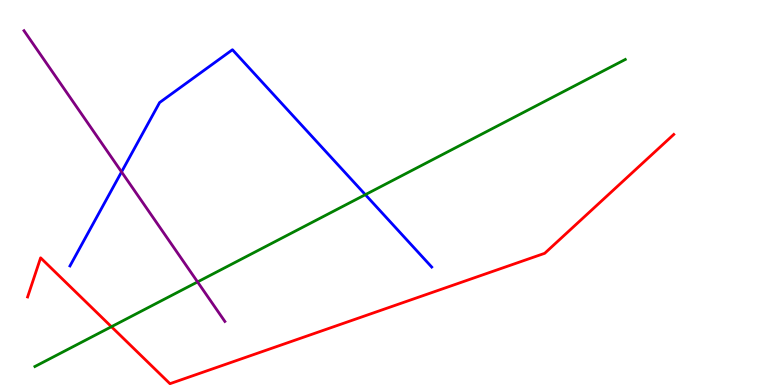[{'lines': ['blue', 'red'], 'intersections': []}, {'lines': ['green', 'red'], 'intersections': [{'x': 1.44, 'y': 1.51}]}, {'lines': ['purple', 'red'], 'intersections': []}, {'lines': ['blue', 'green'], 'intersections': [{'x': 4.71, 'y': 4.94}]}, {'lines': ['blue', 'purple'], 'intersections': [{'x': 1.57, 'y': 5.53}]}, {'lines': ['green', 'purple'], 'intersections': [{'x': 2.55, 'y': 2.68}]}]